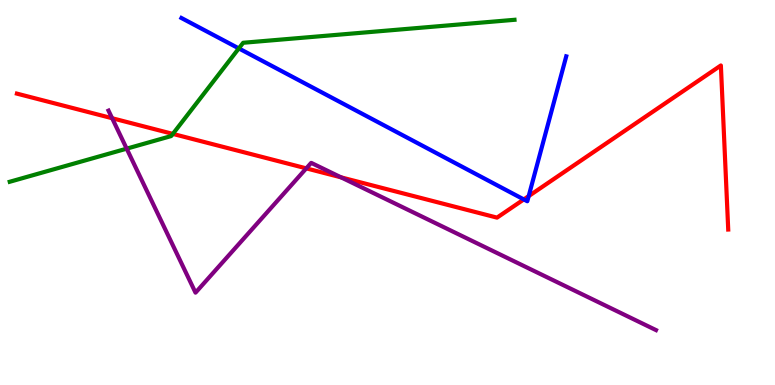[{'lines': ['blue', 'red'], 'intersections': [{'x': 6.76, 'y': 4.82}, {'x': 6.82, 'y': 4.91}]}, {'lines': ['green', 'red'], 'intersections': [{'x': 2.23, 'y': 6.52}]}, {'lines': ['purple', 'red'], 'intersections': [{'x': 1.45, 'y': 6.93}, {'x': 3.95, 'y': 5.63}, {'x': 4.4, 'y': 5.39}]}, {'lines': ['blue', 'green'], 'intersections': [{'x': 3.08, 'y': 8.74}]}, {'lines': ['blue', 'purple'], 'intersections': []}, {'lines': ['green', 'purple'], 'intersections': [{'x': 1.63, 'y': 6.14}]}]